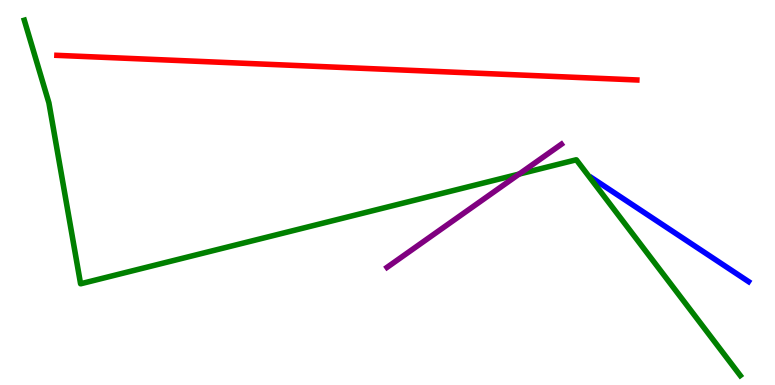[{'lines': ['blue', 'red'], 'intersections': []}, {'lines': ['green', 'red'], 'intersections': []}, {'lines': ['purple', 'red'], 'intersections': []}, {'lines': ['blue', 'green'], 'intersections': []}, {'lines': ['blue', 'purple'], 'intersections': []}, {'lines': ['green', 'purple'], 'intersections': [{'x': 6.7, 'y': 5.48}]}]